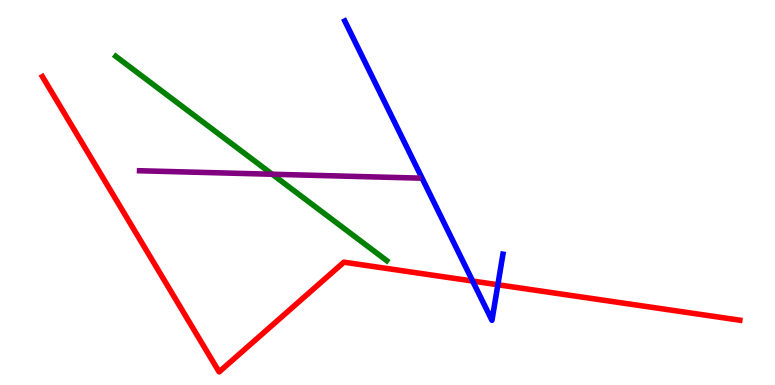[{'lines': ['blue', 'red'], 'intersections': [{'x': 6.1, 'y': 2.7}, {'x': 6.42, 'y': 2.6}]}, {'lines': ['green', 'red'], 'intersections': []}, {'lines': ['purple', 'red'], 'intersections': []}, {'lines': ['blue', 'green'], 'intersections': []}, {'lines': ['blue', 'purple'], 'intersections': []}, {'lines': ['green', 'purple'], 'intersections': [{'x': 3.51, 'y': 5.47}]}]